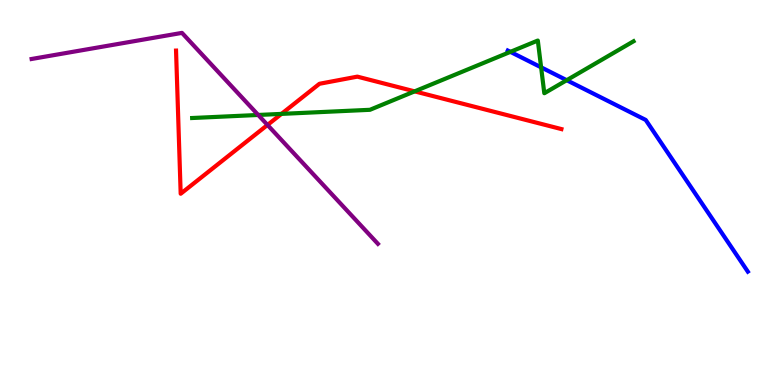[{'lines': ['blue', 'red'], 'intersections': []}, {'lines': ['green', 'red'], 'intersections': [{'x': 3.63, 'y': 7.04}, {'x': 5.35, 'y': 7.63}]}, {'lines': ['purple', 'red'], 'intersections': [{'x': 3.45, 'y': 6.75}]}, {'lines': ['blue', 'green'], 'intersections': [{'x': 6.59, 'y': 8.65}, {'x': 6.98, 'y': 8.25}, {'x': 7.31, 'y': 7.92}]}, {'lines': ['blue', 'purple'], 'intersections': []}, {'lines': ['green', 'purple'], 'intersections': [{'x': 3.33, 'y': 7.01}]}]